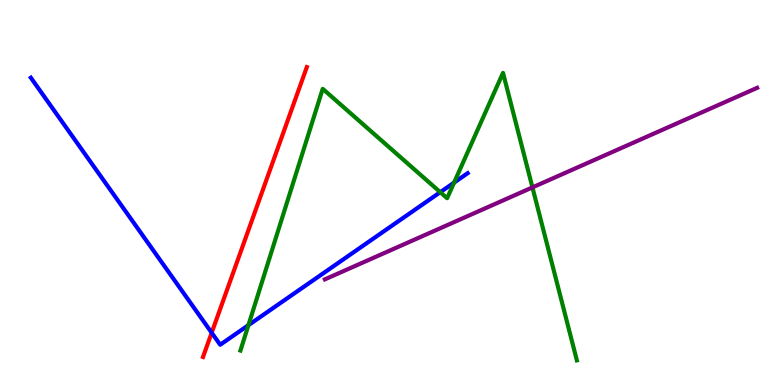[{'lines': ['blue', 'red'], 'intersections': [{'x': 2.73, 'y': 1.36}]}, {'lines': ['green', 'red'], 'intersections': []}, {'lines': ['purple', 'red'], 'intersections': []}, {'lines': ['blue', 'green'], 'intersections': [{'x': 3.21, 'y': 1.55}, {'x': 5.68, 'y': 5.01}, {'x': 5.86, 'y': 5.26}]}, {'lines': ['blue', 'purple'], 'intersections': []}, {'lines': ['green', 'purple'], 'intersections': [{'x': 6.87, 'y': 5.13}]}]